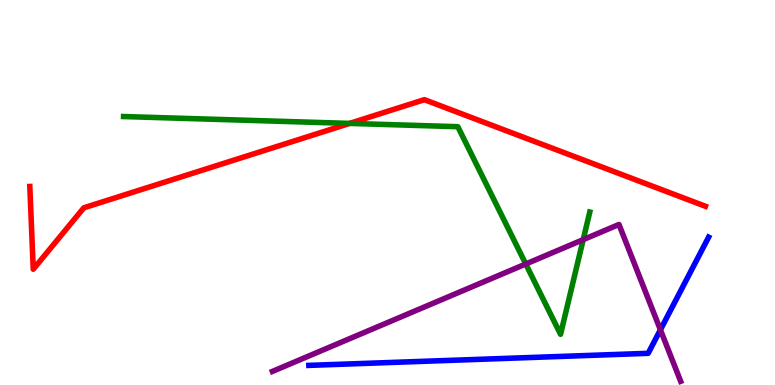[{'lines': ['blue', 'red'], 'intersections': []}, {'lines': ['green', 'red'], 'intersections': [{'x': 4.51, 'y': 6.79}]}, {'lines': ['purple', 'red'], 'intersections': []}, {'lines': ['blue', 'green'], 'intersections': []}, {'lines': ['blue', 'purple'], 'intersections': [{'x': 8.52, 'y': 1.43}]}, {'lines': ['green', 'purple'], 'intersections': [{'x': 6.78, 'y': 3.14}, {'x': 7.53, 'y': 3.78}]}]